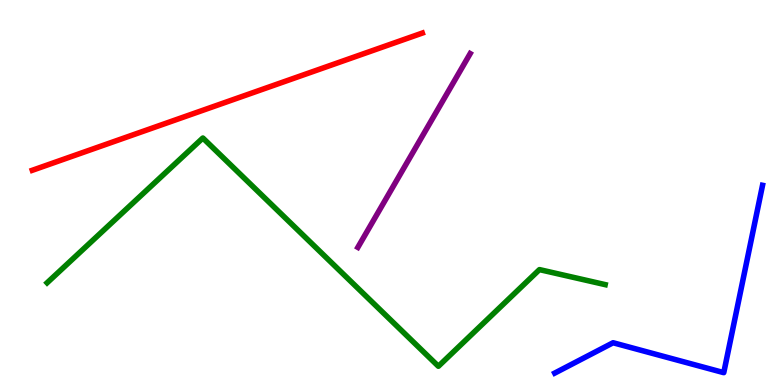[{'lines': ['blue', 'red'], 'intersections': []}, {'lines': ['green', 'red'], 'intersections': []}, {'lines': ['purple', 'red'], 'intersections': []}, {'lines': ['blue', 'green'], 'intersections': []}, {'lines': ['blue', 'purple'], 'intersections': []}, {'lines': ['green', 'purple'], 'intersections': []}]